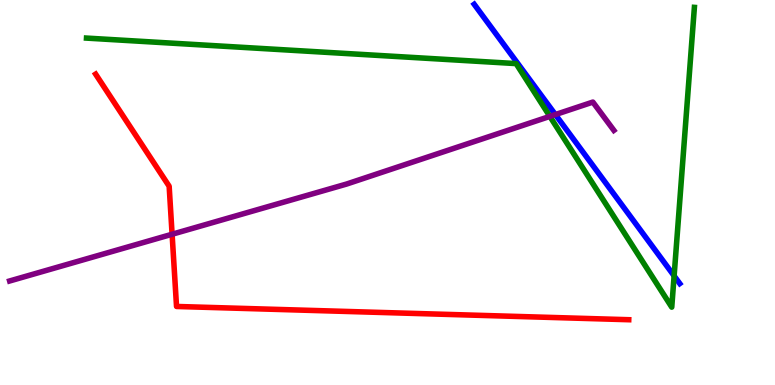[{'lines': ['blue', 'red'], 'intersections': []}, {'lines': ['green', 'red'], 'intersections': []}, {'lines': ['purple', 'red'], 'intersections': [{'x': 2.22, 'y': 3.92}]}, {'lines': ['blue', 'green'], 'intersections': [{'x': 8.7, 'y': 2.83}]}, {'lines': ['blue', 'purple'], 'intersections': [{'x': 7.17, 'y': 7.02}]}, {'lines': ['green', 'purple'], 'intersections': [{'x': 7.09, 'y': 6.98}]}]